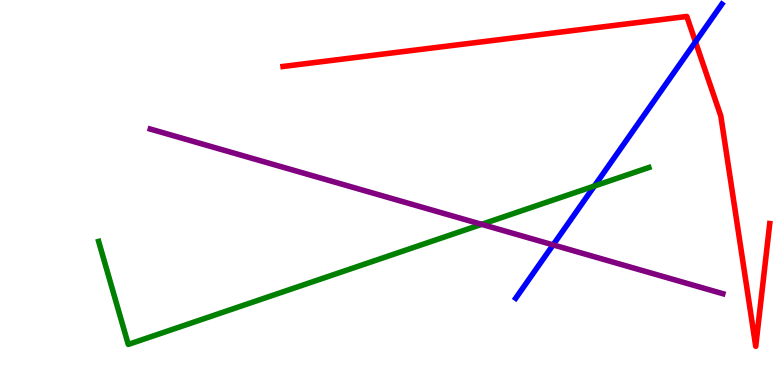[{'lines': ['blue', 'red'], 'intersections': [{'x': 8.97, 'y': 8.91}]}, {'lines': ['green', 'red'], 'intersections': []}, {'lines': ['purple', 'red'], 'intersections': []}, {'lines': ['blue', 'green'], 'intersections': [{'x': 7.67, 'y': 5.17}]}, {'lines': ['blue', 'purple'], 'intersections': [{'x': 7.14, 'y': 3.64}]}, {'lines': ['green', 'purple'], 'intersections': [{'x': 6.21, 'y': 4.17}]}]